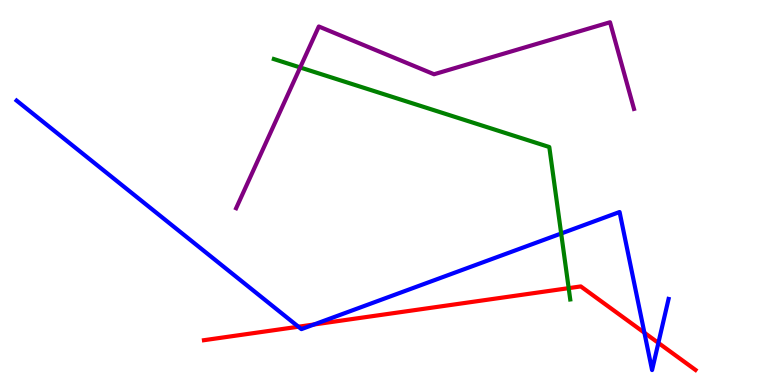[{'lines': ['blue', 'red'], 'intersections': [{'x': 3.85, 'y': 1.51}, {'x': 4.05, 'y': 1.57}, {'x': 8.31, 'y': 1.36}, {'x': 8.5, 'y': 1.09}]}, {'lines': ['green', 'red'], 'intersections': [{'x': 7.34, 'y': 2.52}]}, {'lines': ['purple', 'red'], 'intersections': []}, {'lines': ['blue', 'green'], 'intersections': [{'x': 7.24, 'y': 3.93}]}, {'lines': ['blue', 'purple'], 'intersections': []}, {'lines': ['green', 'purple'], 'intersections': [{'x': 3.87, 'y': 8.25}]}]